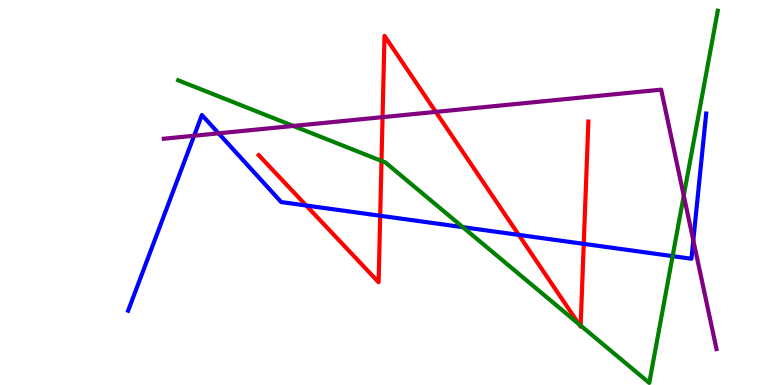[{'lines': ['blue', 'red'], 'intersections': [{'x': 3.95, 'y': 4.66}, {'x': 4.91, 'y': 4.4}, {'x': 6.69, 'y': 3.9}, {'x': 7.53, 'y': 3.67}]}, {'lines': ['green', 'red'], 'intersections': [{'x': 4.92, 'y': 5.82}, {'x': 7.47, 'y': 1.58}, {'x': 7.49, 'y': 1.54}]}, {'lines': ['purple', 'red'], 'intersections': [{'x': 4.94, 'y': 6.96}, {'x': 5.62, 'y': 7.09}]}, {'lines': ['blue', 'green'], 'intersections': [{'x': 5.97, 'y': 4.1}, {'x': 8.68, 'y': 3.35}]}, {'lines': ['blue', 'purple'], 'intersections': [{'x': 2.5, 'y': 6.47}, {'x': 2.82, 'y': 6.54}, {'x': 8.95, 'y': 3.76}]}, {'lines': ['green', 'purple'], 'intersections': [{'x': 3.78, 'y': 6.73}, {'x': 8.82, 'y': 4.92}]}]